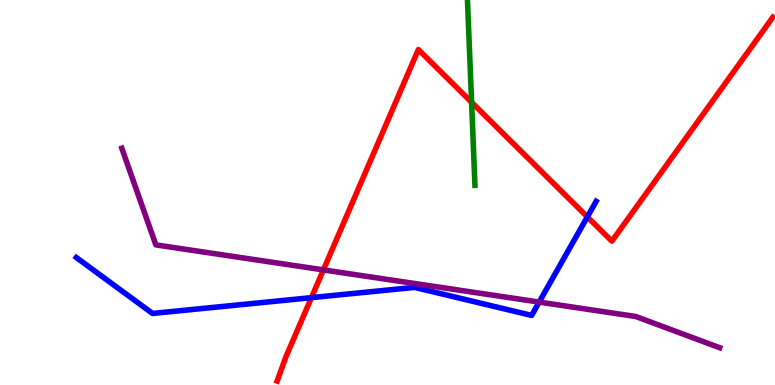[{'lines': ['blue', 'red'], 'intersections': [{'x': 4.02, 'y': 2.27}, {'x': 7.58, 'y': 4.37}]}, {'lines': ['green', 'red'], 'intersections': [{'x': 6.09, 'y': 7.34}]}, {'lines': ['purple', 'red'], 'intersections': [{'x': 4.17, 'y': 2.99}]}, {'lines': ['blue', 'green'], 'intersections': []}, {'lines': ['blue', 'purple'], 'intersections': [{'x': 6.96, 'y': 2.15}]}, {'lines': ['green', 'purple'], 'intersections': []}]